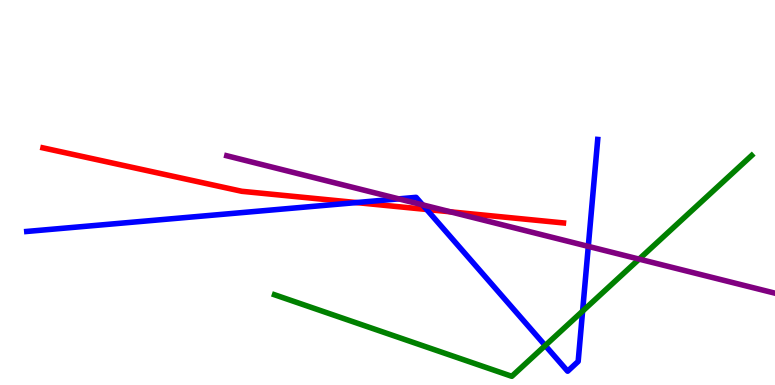[{'lines': ['blue', 'red'], 'intersections': [{'x': 4.6, 'y': 4.74}, {'x': 5.51, 'y': 4.56}]}, {'lines': ['green', 'red'], 'intersections': []}, {'lines': ['purple', 'red'], 'intersections': [{'x': 5.81, 'y': 4.5}]}, {'lines': ['blue', 'green'], 'intersections': [{'x': 7.04, 'y': 1.03}, {'x': 7.52, 'y': 1.92}]}, {'lines': ['blue', 'purple'], 'intersections': [{'x': 5.14, 'y': 4.83}, {'x': 5.45, 'y': 4.68}, {'x': 7.59, 'y': 3.6}]}, {'lines': ['green', 'purple'], 'intersections': [{'x': 8.25, 'y': 3.27}]}]